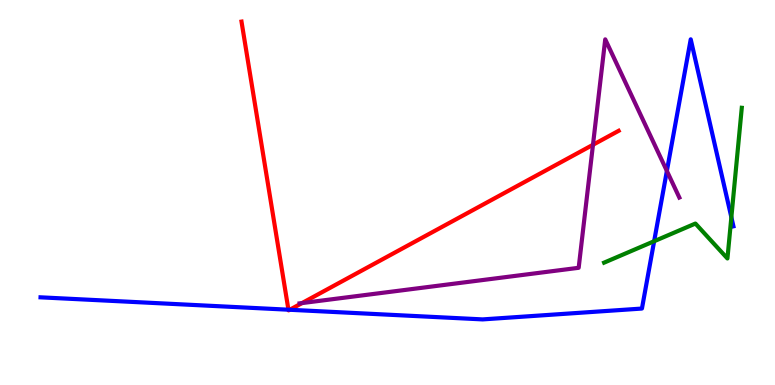[{'lines': ['blue', 'red'], 'intersections': [{'x': 3.72, 'y': 1.96}, {'x': 3.74, 'y': 1.95}]}, {'lines': ['green', 'red'], 'intersections': []}, {'lines': ['purple', 'red'], 'intersections': [{'x': 3.9, 'y': 2.13}, {'x': 7.65, 'y': 6.24}]}, {'lines': ['blue', 'green'], 'intersections': [{'x': 8.44, 'y': 3.73}, {'x': 9.44, 'y': 4.36}]}, {'lines': ['blue', 'purple'], 'intersections': [{'x': 8.6, 'y': 5.56}]}, {'lines': ['green', 'purple'], 'intersections': []}]